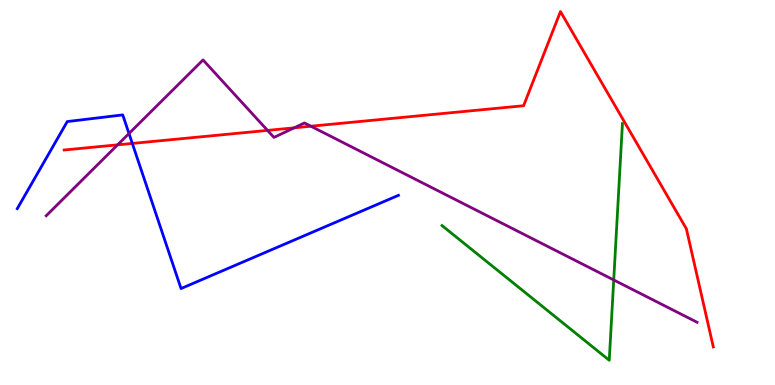[{'lines': ['blue', 'red'], 'intersections': [{'x': 1.71, 'y': 6.27}]}, {'lines': ['green', 'red'], 'intersections': []}, {'lines': ['purple', 'red'], 'intersections': [{'x': 1.52, 'y': 6.24}, {'x': 3.45, 'y': 6.61}, {'x': 3.8, 'y': 6.68}, {'x': 4.01, 'y': 6.72}]}, {'lines': ['blue', 'green'], 'intersections': []}, {'lines': ['blue', 'purple'], 'intersections': [{'x': 1.66, 'y': 6.53}]}, {'lines': ['green', 'purple'], 'intersections': [{'x': 7.92, 'y': 2.73}]}]